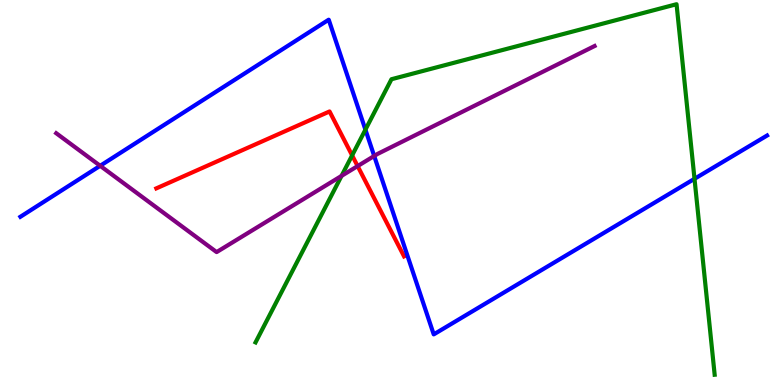[{'lines': ['blue', 'red'], 'intersections': []}, {'lines': ['green', 'red'], 'intersections': [{'x': 4.54, 'y': 5.96}]}, {'lines': ['purple', 'red'], 'intersections': [{'x': 4.61, 'y': 5.69}]}, {'lines': ['blue', 'green'], 'intersections': [{'x': 4.72, 'y': 6.63}, {'x': 8.96, 'y': 5.36}]}, {'lines': ['blue', 'purple'], 'intersections': [{'x': 1.29, 'y': 5.69}, {'x': 4.83, 'y': 5.95}]}, {'lines': ['green', 'purple'], 'intersections': [{'x': 4.41, 'y': 5.43}]}]